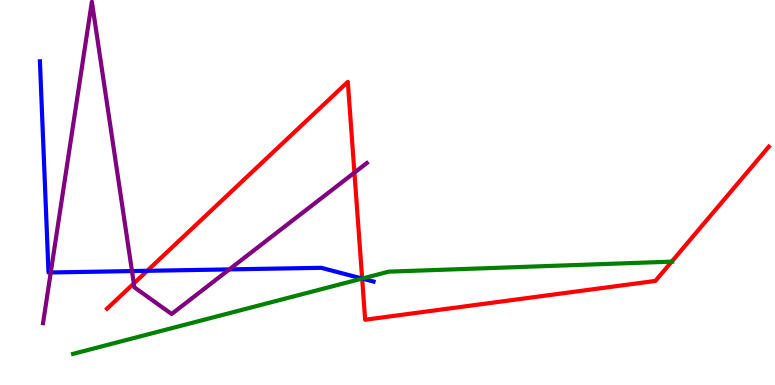[{'lines': ['blue', 'red'], 'intersections': [{'x': 1.9, 'y': 2.97}, {'x': 4.67, 'y': 2.76}]}, {'lines': ['green', 'red'], 'intersections': [{'x': 4.67, 'y': 2.76}, {'x': 8.67, 'y': 3.2}]}, {'lines': ['purple', 'red'], 'intersections': [{'x': 1.73, 'y': 2.64}, {'x': 4.57, 'y': 5.52}]}, {'lines': ['blue', 'green'], 'intersections': [{'x': 4.67, 'y': 2.76}]}, {'lines': ['blue', 'purple'], 'intersections': [{'x': 0.655, 'y': 2.92}, {'x': 1.7, 'y': 2.96}, {'x': 2.96, 'y': 3.0}]}, {'lines': ['green', 'purple'], 'intersections': []}]